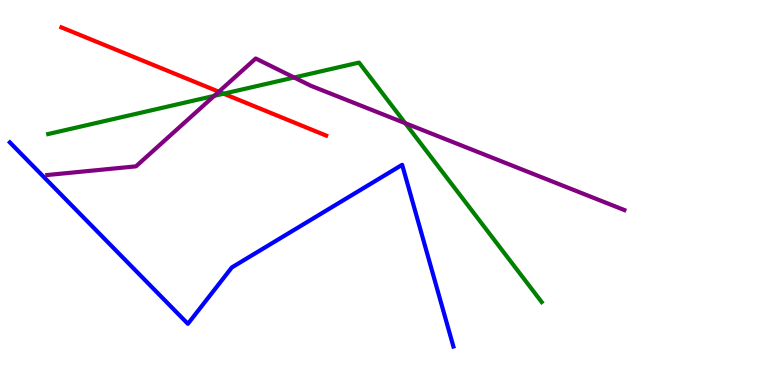[{'lines': ['blue', 'red'], 'intersections': []}, {'lines': ['green', 'red'], 'intersections': [{'x': 2.89, 'y': 7.57}]}, {'lines': ['purple', 'red'], 'intersections': [{'x': 2.82, 'y': 7.62}]}, {'lines': ['blue', 'green'], 'intersections': []}, {'lines': ['blue', 'purple'], 'intersections': []}, {'lines': ['green', 'purple'], 'intersections': [{'x': 2.76, 'y': 7.51}, {'x': 3.8, 'y': 7.99}, {'x': 5.23, 'y': 6.8}]}]